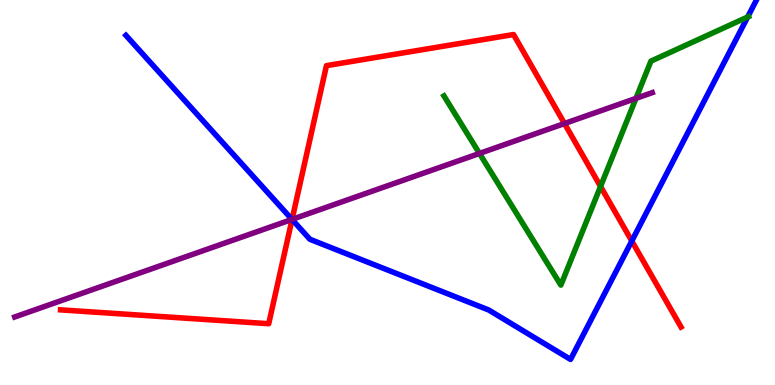[{'lines': ['blue', 'red'], 'intersections': [{'x': 3.77, 'y': 4.3}, {'x': 8.15, 'y': 3.74}]}, {'lines': ['green', 'red'], 'intersections': [{'x': 7.75, 'y': 5.16}]}, {'lines': ['purple', 'red'], 'intersections': [{'x': 3.77, 'y': 4.3}, {'x': 7.28, 'y': 6.79}]}, {'lines': ['blue', 'green'], 'intersections': [{'x': 9.65, 'y': 9.56}]}, {'lines': ['blue', 'purple'], 'intersections': [{'x': 3.77, 'y': 4.3}]}, {'lines': ['green', 'purple'], 'intersections': [{'x': 6.19, 'y': 6.01}, {'x': 8.21, 'y': 7.44}]}]